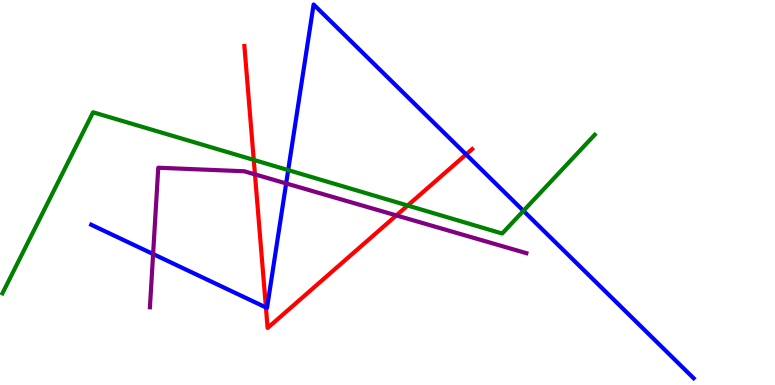[{'lines': ['blue', 'red'], 'intersections': [{'x': 3.43, 'y': 2.01}, {'x': 6.01, 'y': 5.99}]}, {'lines': ['green', 'red'], 'intersections': [{'x': 3.27, 'y': 5.85}, {'x': 5.26, 'y': 4.66}]}, {'lines': ['purple', 'red'], 'intersections': [{'x': 3.29, 'y': 5.47}, {'x': 5.11, 'y': 4.4}]}, {'lines': ['blue', 'green'], 'intersections': [{'x': 3.72, 'y': 5.58}, {'x': 6.75, 'y': 4.52}]}, {'lines': ['blue', 'purple'], 'intersections': [{'x': 1.98, 'y': 3.4}, {'x': 3.69, 'y': 5.24}]}, {'lines': ['green', 'purple'], 'intersections': []}]